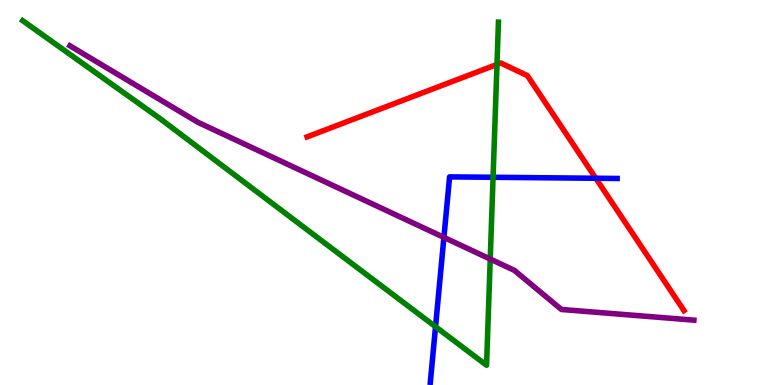[{'lines': ['blue', 'red'], 'intersections': [{'x': 7.69, 'y': 5.37}]}, {'lines': ['green', 'red'], 'intersections': [{'x': 6.41, 'y': 8.33}]}, {'lines': ['purple', 'red'], 'intersections': []}, {'lines': ['blue', 'green'], 'intersections': [{'x': 5.62, 'y': 1.51}, {'x': 6.36, 'y': 5.4}]}, {'lines': ['blue', 'purple'], 'intersections': [{'x': 5.73, 'y': 3.83}]}, {'lines': ['green', 'purple'], 'intersections': [{'x': 6.33, 'y': 3.27}]}]